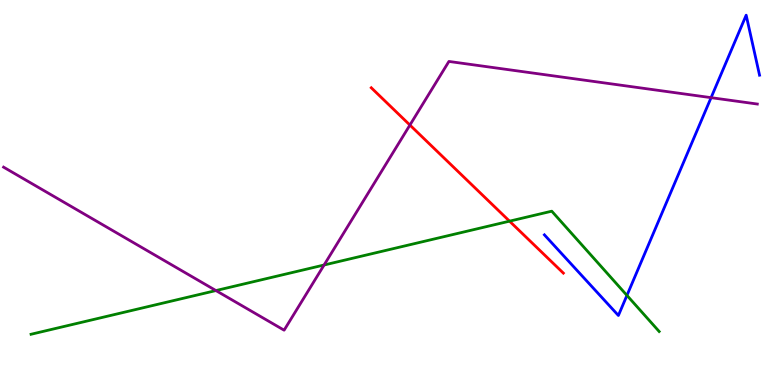[{'lines': ['blue', 'red'], 'intersections': []}, {'lines': ['green', 'red'], 'intersections': [{'x': 6.57, 'y': 4.26}]}, {'lines': ['purple', 'red'], 'intersections': [{'x': 5.29, 'y': 6.75}]}, {'lines': ['blue', 'green'], 'intersections': [{'x': 8.09, 'y': 2.33}]}, {'lines': ['blue', 'purple'], 'intersections': [{'x': 9.18, 'y': 7.46}]}, {'lines': ['green', 'purple'], 'intersections': [{'x': 2.79, 'y': 2.45}, {'x': 4.18, 'y': 3.12}]}]